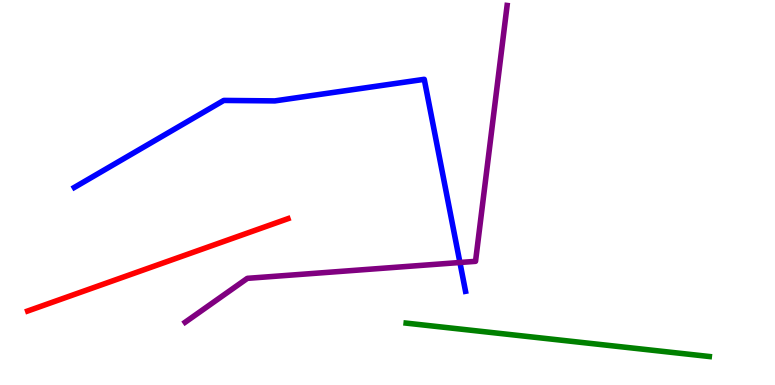[{'lines': ['blue', 'red'], 'intersections': []}, {'lines': ['green', 'red'], 'intersections': []}, {'lines': ['purple', 'red'], 'intersections': []}, {'lines': ['blue', 'green'], 'intersections': []}, {'lines': ['blue', 'purple'], 'intersections': [{'x': 5.93, 'y': 3.18}]}, {'lines': ['green', 'purple'], 'intersections': []}]